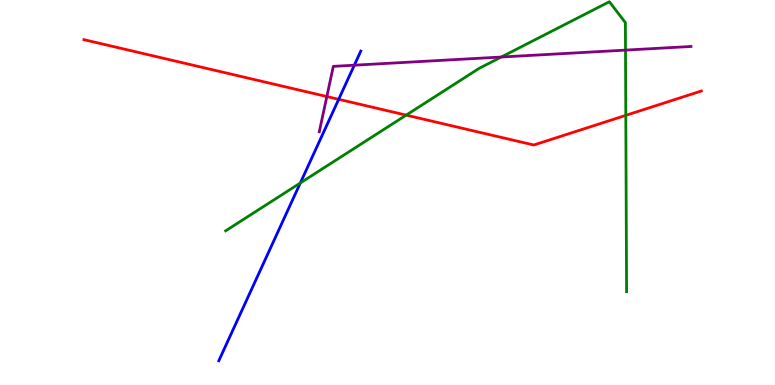[{'lines': ['blue', 'red'], 'intersections': [{'x': 4.37, 'y': 7.42}]}, {'lines': ['green', 'red'], 'intersections': [{'x': 5.24, 'y': 7.01}, {'x': 8.07, 'y': 7.0}]}, {'lines': ['purple', 'red'], 'intersections': [{'x': 4.22, 'y': 7.49}]}, {'lines': ['blue', 'green'], 'intersections': [{'x': 3.88, 'y': 5.25}]}, {'lines': ['blue', 'purple'], 'intersections': [{'x': 4.57, 'y': 8.31}]}, {'lines': ['green', 'purple'], 'intersections': [{'x': 6.47, 'y': 8.52}, {'x': 8.07, 'y': 8.7}]}]